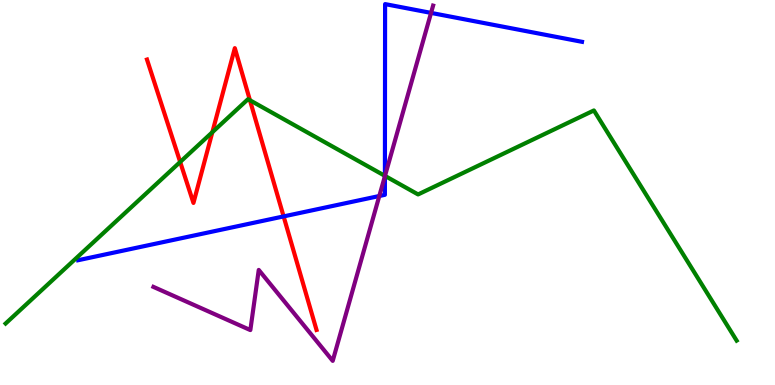[{'lines': ['blue', 'red'], 'intersections': [{'x': 3.66, 'y': 4.38}]}, {'lines': ['green', 'red'], 'intersections': [{'x': 2.32, 'y': 5.79}, {'x': 2.74, 'y': 6.57}, {'x': 3.23, 'y': 7.4}]}, {'lines': ['purple', 'red'], 'intersections': []}, {'lines': ['blue', 'green'], 'intersections': [{'x': 4.97, 'y': 5.43}]}, {'lines': ['blue', 'purple'], 'intersections': [{'x': 4.89, 'y': 4.91}, {'x': 4.97, 'y': 5.42}, {'x': 5.56, 'y': 9.66}]}, {'lines': ['green', 'purple'], 'intersections': [{'x': 4.97, 'y': 5.43}]}]